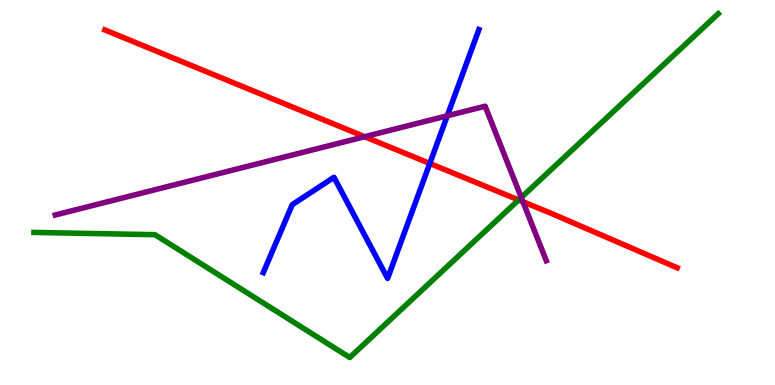[{'lines': ['blue', 'red'], 'intersections': [{'x': 5.55, 'y': 5.75}]}, {'lines': ['green', 'red'], 'intersections': [{'x': 6.69, 'y': 4.81}]}, {'lines': ['purple', 'red'], 'intersections': [{'x': 4.71, 'y': 6.45}, {'x': 6.75, 'y': 4.76}]}, {'lines': ['blue', 'green'], 'intersections': []}, {'lines': ['blue', 'purple'], 'intersections': [{'x': 5.77, 'y': 6.99}]}, {'lines': ['green', 'purple'], 'intersections': [{'x': 6.73, 'y': 4.87}]}]